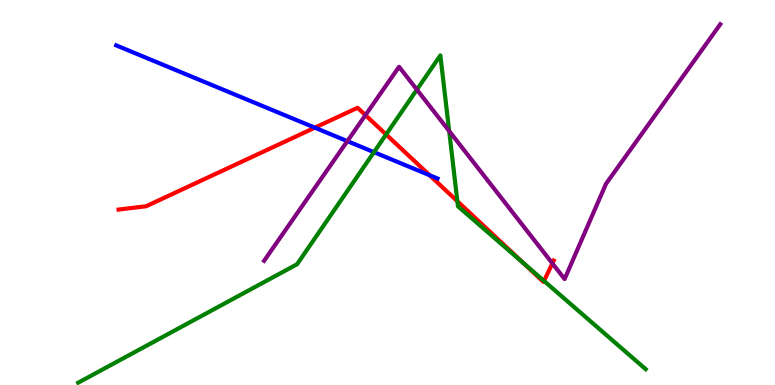[{'lines': ['blue', 'red'], 'intersections': [{'x': 4.06, 'y': 6.68}, {'x': 5.54, 'y': 5.45}]}, {'lines': ['green', 'red'], 'intersections': [{'x': 4.98, 'y': 6.51}, {'x': 5.9, 'y': 4.77}, {'x': 6.75, 'y': 3.17}, {'x': 7.02, 'y': 2.7}]}, {'lines': ['purple', 'red'], 'intersections': [{'x': 4.72, 'y': 7.01}, {'x': 7.13, 'y': 3.16}]}, {'lines': ['blue', 'green'], 'intersections': [{'x': 4.83, 'y': 6.05}]}, {'lines': ['blue', 'purple'], 'intersections': [{'x': 4.48, 'y': 6.33}]}, {'lines': ['green', 'purple'], 'intersections': [{'x': 5.38, 'y': 7.67}, {'x': 5.8, 'y': 6.6}]}]